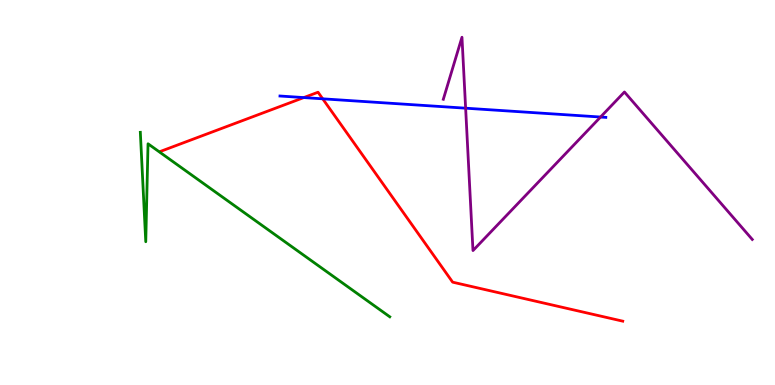[{'lines': ['blue', 'red'], 'intersections': [{'x': 3.92, 'y': 7.47}, {'x': 4.16, 'y': 7.43}]}, {'lines': ['green', 'red'], 'intersections': []}, {'lines': ['purple', 'red'], 'intersections': []}, {'lines': ['blue', 'green'], 'intersections': []}, {'lines': ['blue', 'purple'], 'intersections': [{'x': 6.01, 'y': 7.19}, {'x': 7.75, 'y': 6.96}]}, {'lines': ['green', 'purple'], 'intersections': []}]